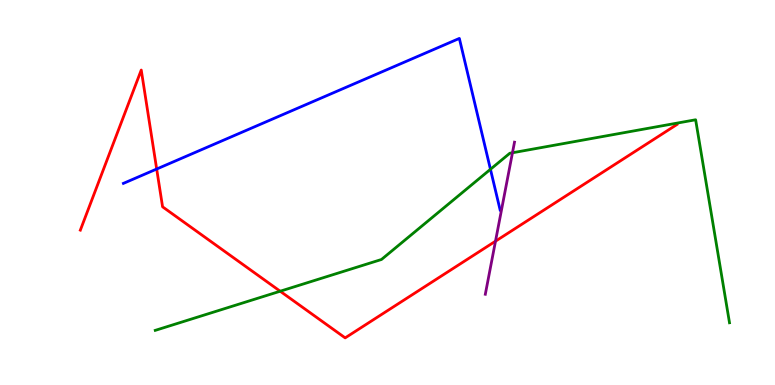[{'lines': ['blue', 'red'], 'intersections': [{'x': 2.02, 'y': 5.61}]}, {'lines': ['green', 'red'], 'intersections': [{'x': 3.62, 'y': 2.44}]}, {'lines': ['purple', 'red'], 'intersections': [{'x': 6.39, 'y': 3.74}]}, {'lines': ['blue', 'green'], 'intersections': [{'x': 6.33, 'y': 5.6}]}, {'lines': ['blue', 'purple'], 'intersections': []}, {'lines': ['green', 'purple'], 'intersections': [{'x': 6.61, 'y': 6.03}]}]